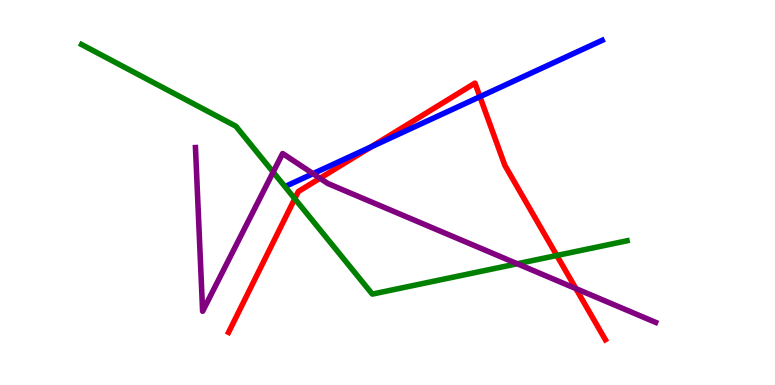[{'lines': ['blue', 'red'], 'intersections': [{'x': 4.79, 'y': 6.19}, {'x': 6.19, 'y': 7.49}]}, {'lines': ['green', 'red'], 'intersections': [{'x': 3.8, 'y': 4.84}, {'x': 7.18, 'y': 3.36}]}, {'lines': ['purple', 'red'], 'intersections': [{'x': 4.13, 'y': 5.37}, {'x': 7.43, 'y': 2.5}]}, {'lines': ['blue', 'green'], 'intersections': []}, {'lines': ['blue', 'purple'], 'intersections': [{'x': 4.04, 'y': 5.49}]}, {'lines': ['green', 'purple'], 'intersections': [{'x': 3.52, 'y': 5.53}, {'x': 6.67, 'y': 3.15}]}]